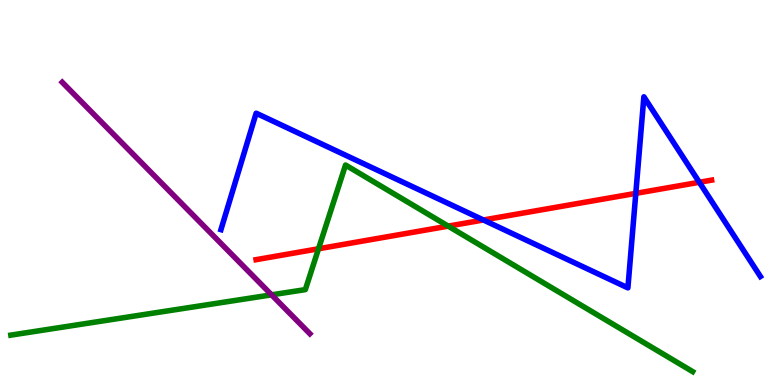[{'lines': ['blue', 'red'], 'intersections': [{'x': 6.24, 'y': 4.29}, {'x': 8.2, 'y': 4.98}, {'x': 9.02, 'y': 5.27}]}, {'lines': ['green', 'red'], 'intersections': [{'x': 4.11, 'y': 3.54}, {'x': 5.78, 'y': 4.13}]}, {'lines': ['purple', 'red'], 'intersections': []}, {'lines': ['blue', 'green'], 'intersections': []}, {'lines': ['blue', 'purple'], 'intersections': []}, {'lines': ['green', 'purple'], 'intersections': [{'x': 3.5, 'y': 2.34}]}]